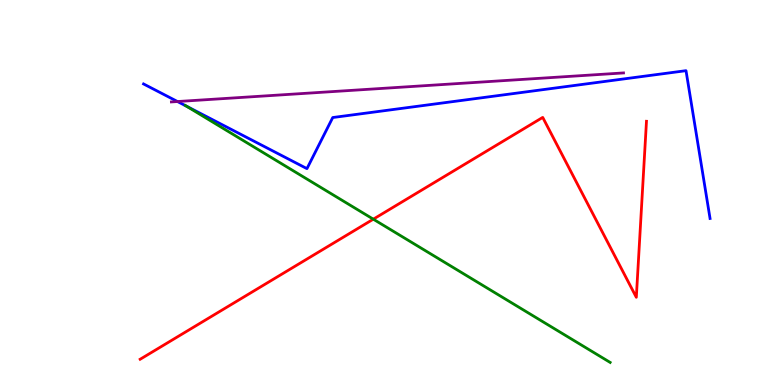[{'lines': ['blue', 'red'], 'intersections': []}, {'lines': ['green', 'red'], 'intersections': [{'x': 4.82, 'y': 4.31}]}, {'lines': ['purple', 'red'], 'intersections': []}, {'lines': ['blue', 'green'], 'intersections': [{'x': 2.41, 'y': 7.24}]}, {'lines': ['blue', 'purple'], 'intersections': [{'x': 2.29, 'y': 7.36}]}, {'lines': ['green', 'purple'], 'intersections': []}]